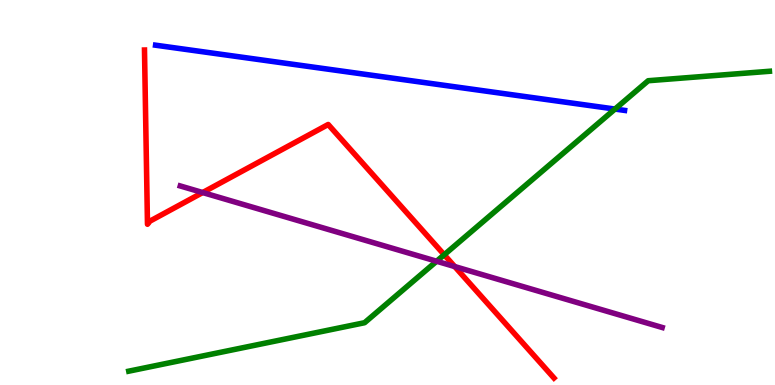[{'lines': ['blue', 'red'], 'intersections': []}, {'lines': ['green', 'red'], 'intersections': [{'x': 5.73, 'y': 3.38}]}, {'lines': ['purple', 'red'], 'intersections': [{'x': 2.62, 'y': 5.0}, {'x': 5.87, 'y': 3.08}]}, {'lines': ['blue', 'green'], 'intersections': [{'x': 7.94, 'y': 7.17}]}, {'lines': ['blue', 'purple'], 'intersections': []}, {'lines': ['green', 'purple'], 'intersections': [{'x': 5.63, 'y': 3.21}]}]